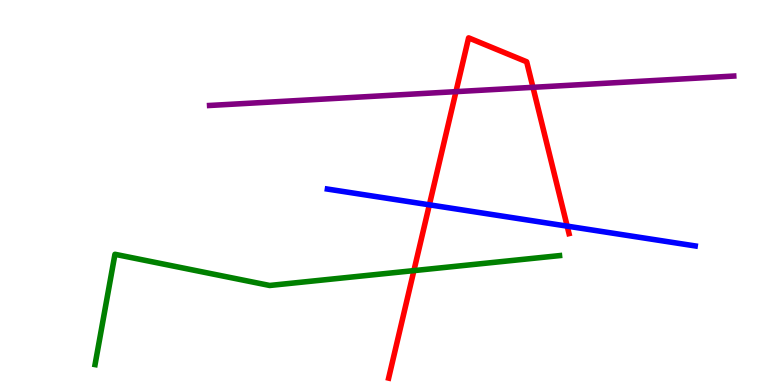[{'lines': ['blue', 'red'], 'intersections': [{'x': 5.54, 'y': 4.68}, {'x': 7.32, 'y': 4.13}]}, {'lines': ['green', 'red'], 'intersections': [{'x': 5.34, 'y': 2.97}]}, {'lines': ['purple', 'red'], 'intersections': [{'x': 5.88, 'y': 7.62}, {'x': 6.88, 'y': 7.73}]}, {'lines': ['blue', 'green'], 'intersections': []}, {'lines': ['blue', 'purple'], 'intersections': []}, {'lines': ['green', 'purple'], 'intersections': []}]